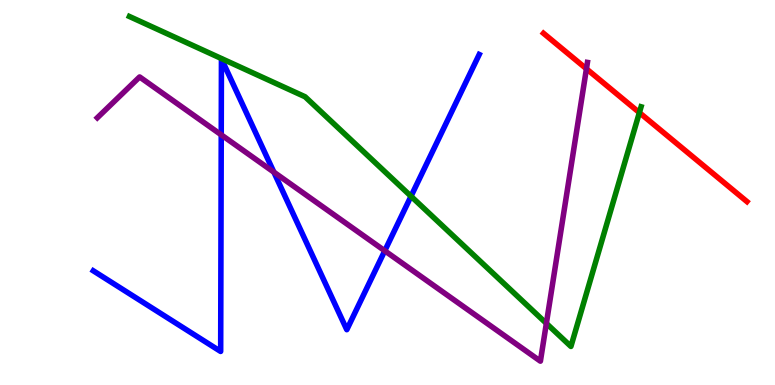[{'lines': ['blue', 'red'], 'intersections': []}, {'lines': ['green', 'red'], 'intersections': [{'x': 8.25, 'y': 7.07}]}, {'lines': ['purple', 'red'], 'intersections': [{'x': 7.57, 'y': 8.21}]}, {'lines': ['blue', 'green'], 'intersections': [{'x': 5.3, 'y': 4.9}]}, {'lines': ['blue', 'purple'], 'intersections': [{'x': 2.85, 'y': 6.5}, {'x': 3.53, 'y': 5.53}, {'x': 4.96, 'y': 3.49}]}, {'lines': ['green', 'purple'], 'intersections': [{'x': 7.05, 'y': 1.6}]}]